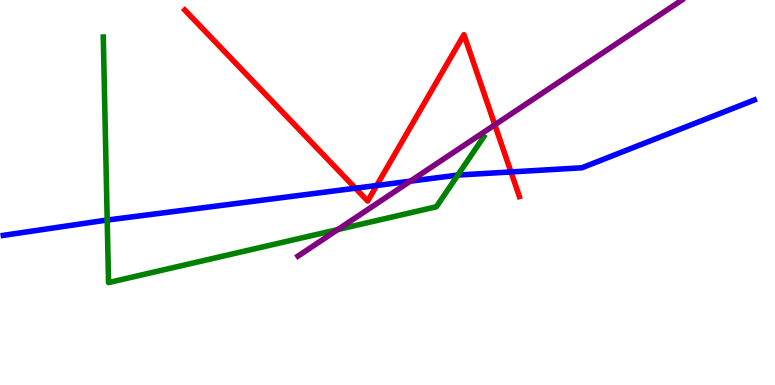[{'lines': ['blue', 'red'], 'intersections': [{'x': 4.59, 'y': 5.11}, {'x': 4.86, 'y': 5.18}, {'x': 6.59, 'y': 5.53}]}, {'lines': ['green', 'red'], 'intersections': []}, {'lines': ['purple', 'red'], 'intersections': [{'x': 6.38, 'y': 6.76}]}, {'lines': ['blue', 'green'], 'intersections': [{'x': 1.38, 'y': 4.28}, {'x': 5.91, 'y': 5.45}]}, {'lines': ['blue', 'purple'], 'intersections': [{'x': 5.29, 'y': 5.29}]}, {'lines': ['green', 'purple'], 'intersections': [{'x': 4.36, 'y': 4.04}]}]